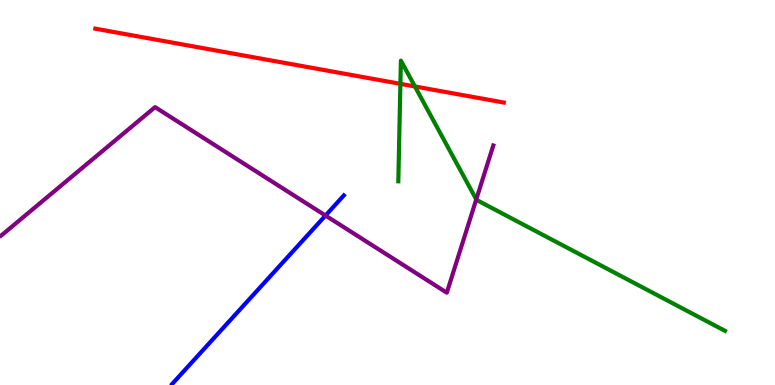[{'lines': ['blue', 'red'], 'intersections': []}, {'lines': ['green', 'red'], 'intersections': [{'x': 5.17, 'y': 7.82}, {'x': 5.35, 'y': 7.75}]}, {'lines': ['purple', 'red'], 'intersections': []}, {'lines': ['blue', 'green'], 'intersections': []}, {'lines': ['blue', 'purple'], 'intersections': [{'x': 4.2, 'y': 4.4}]}, {'lines': ['green', 'purple'], 'intersections': [{'x': 6.15, 'y': 4.82}]}]